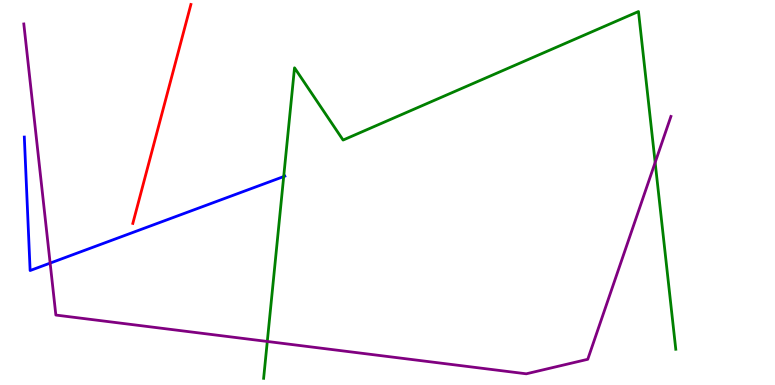[{'lines': ['blue', 'red'], 'intersections': []}, {'lines': ['green', 'red'], 'intersections': []}, {'lines': ['purple', 'red'], 'intersections': []}, {'lines': ['blue', 'green'], 'intersections': [{'x': 3.66, 'y': 5.41}]}, {'lines': ['blue', 'purple'], 'intersections': [{'x': 0.647, 'y': 3.17}]}, {'lines': ['green', 'purple'], 'intersections': [{'x': 3.45, 'y': 1.13}, {'x': 8.45, 'y': 5.78}]}]